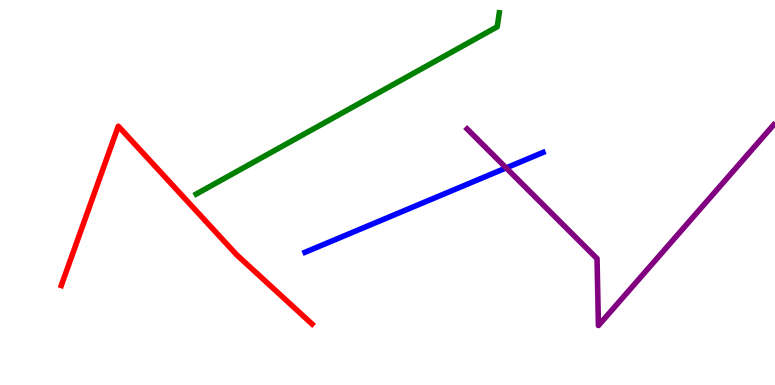[{'lines': ['blue', 'red'], 'intersections': []}, {'lines': ['green', 'red'], 'intersections': []}, {'lines': ['purple', 'red'], 'intersections': []}, {'lines': ['blue', 'green'], 'intersections': []}, {'lines': ['blue', 'purple'], 'intersections': [{'x': 6.53, 'y': 5.64}]}, {'lines': ['green', 'purple'], 'intersections': []}]